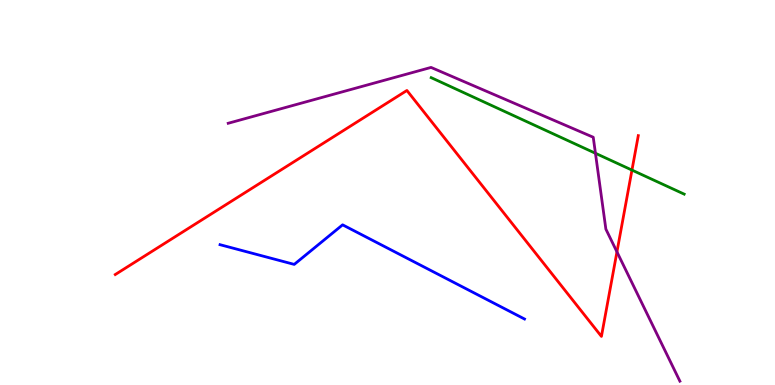[{'lines': ['blue', 'red'], 'intersections': []}, {'lines': ['green', 'red'], 'intersections': [{'x': 8.15, 'y': 5.58}]}, {'lines': ['purple', 'red'], 'intersections': [{'x': 7.96, 'y': 3.46}]}, {'lines': ['blue', 'green'], 'intersections': []}, {'lines': ['blue', 'purple'], 'intersections': []}, {'lines': ['green', 'purple'], 'intersections': [{'x': 7.68, 'y': 6.02}]}]